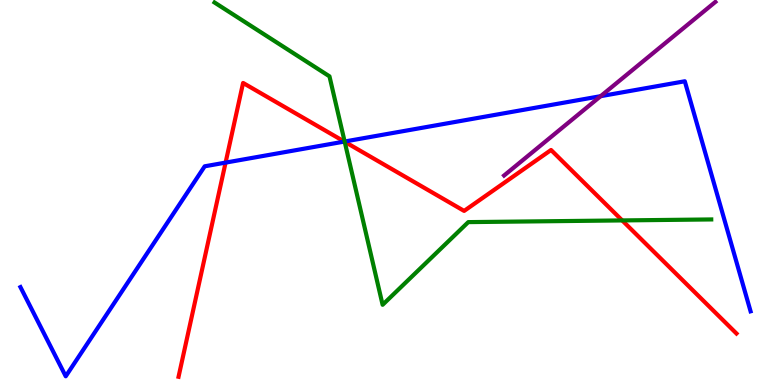[{'lines': ['blue', 'red'], 'intersections': [{'x': 2.91, 'y': 5.78}, {'x': 4.44, 'y': 6.32}]}, {'lines': ['green', 'red'], 'intersections': [{'x': 4.45, 'y': 6.32}, {'x': 8.03, 'y': 4.27}]}, {'lines': ['purple', 'red'], 'intersections': []}, {'lines': ['blue', 'green'], 'intersections': [{'x': 4.45, 'y': 6.32}]}, {'lines': ['blue', 'purple'], 'intersections': [{'x': 7.75, 'y': 7.5}]}, {'lines': ['green', 'purple'], 'intersections': []}]